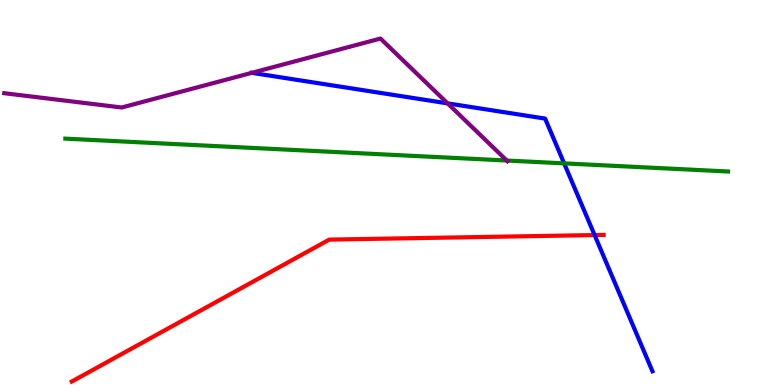[{'lines': ['blue', 'red'], 'intersections': [{'x': 7.67, 'y': 3.89}]}, {'lines': ['green', 'red'], 'intersections': []}, {'lines': ['purple', 'red'], 'intersections': []}, {'lines': ['blue', 'green'], 'intersections': [{'x': 7.28, 'y': 5.76}]}, {'lines': ['blue', 'purple'], 'intersections': [{'x': 3.25, 'y': 8.11}, {'x': 5.78, 'y': 7.31}]}, {'lines': ['green', 'purple'], 'intersections': [{'x': 6.54, 'y': 5.83}]}]